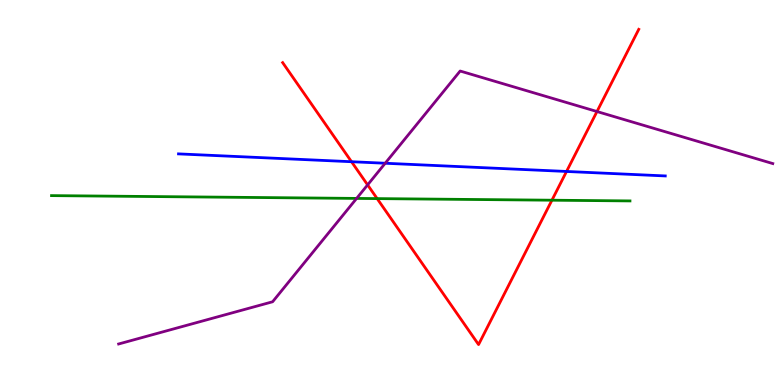[{'lines': ['blue', 'red'], 'intersections': [{'x': 4.54, 'y': 5.8}, {'x': 7.31, 'y': 5.55}]}, {'lines': ['green', 'red'], 'intersections': [{'x': 4.87, 'y': 4.84}, {'x': 7.12, 'y': 4.8}]}, {'lines': ['purple', 'red'], 'intersections': [{'x': 4.74, 'y': 5.2}, {'x': 7.7, 'y': 7.1}]}, {'lines': ['blue', 'green'], 'intersections': []}, {'lines': ['blue', 'purple'], 'intersections': [{'x': 4.97, 'y': 5.76}]}, {'lines': ['green', 'purple'], 'intersections': [{'x': 4.6, 'y': 4.85}]}]